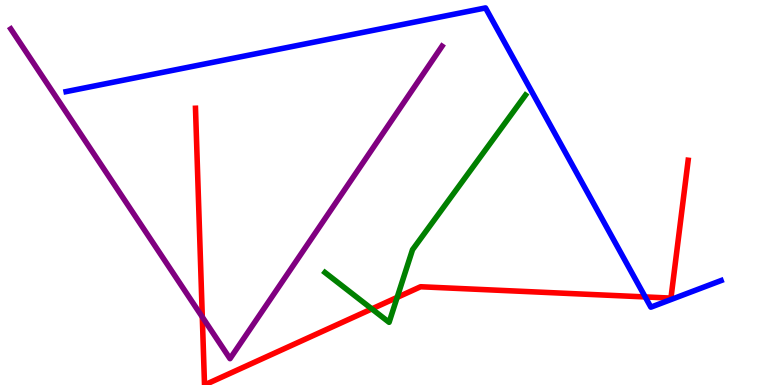[{'lines': ['blue', 'red'], 'intersections': [{'x': 8.33, 'y': 2.29}]}, {'lines': ['green', 'red'], 'intersections': [{'x': 4.8, 'y': 1.98}, {'x': 5.12, 'y': 2.28}]}, {'lines': ['purple', 'red'], 'intersections': [{'x': 2.61, 'y': 1.77}]}, {'lines': ['blue', 'green'], 'intersections': []}, {'lines': ['blue', 'purple'], 'intersections': []}, {'lines': ['green', 'purple'], 'intersections': []}]